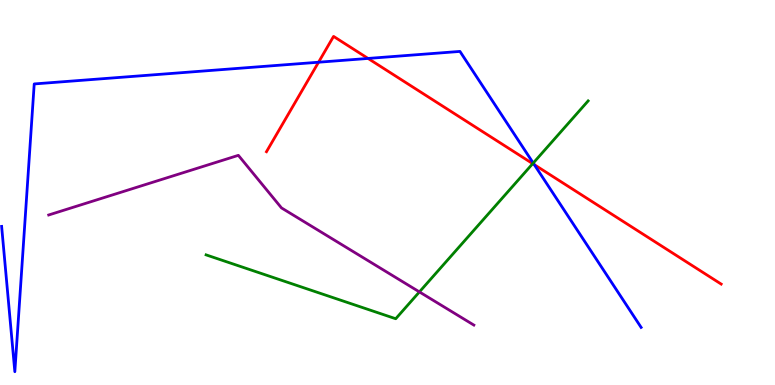[{'lines': ['blue', 'red'], 'intersections': [{'x': 4.11, 'y': 8.38}, {'x': 4.75, 'y': 8.48}, {'x': 6.89, 'y': 5.72}]}, {'lines': ['green', 'red'], 'intersections': [{'x': 6.87, 'y': 5.75}]}, {'lines': ['purple', 'red'], 'intersections': []}, {'lines': ['blue', 'green'], 'intersections': [{'x': 6.88, 'y': 5.76}]}, {'lines': ['blue', 'purple'], 'intersections': []}, {'lines': ['green', 'purple'], 'intersections': [{'x': 5.41, 'y': 2.42}]}]